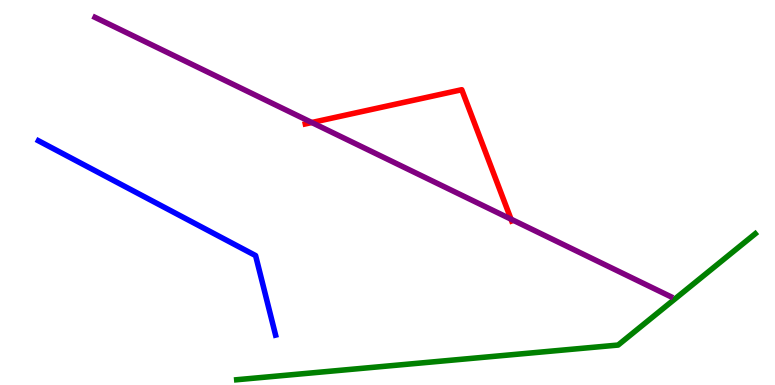[{'lines': ['blue', 'red'], 'intersections': []}, {'lines': ['green', 'red'], 'intersections': []}, {'lines': ['purple', 'red'], 'intersections': [{'x': 4.02, 'y': 6.82}, {'x': 6.59, 'y': 4.31}]}, {'lines': ['blue', 'green'], 'intersections': []}, {'lines': ['blue', 'purple'], 'intersections': []}, {'lines': ['green', 'purple'], 'intersections': []}]